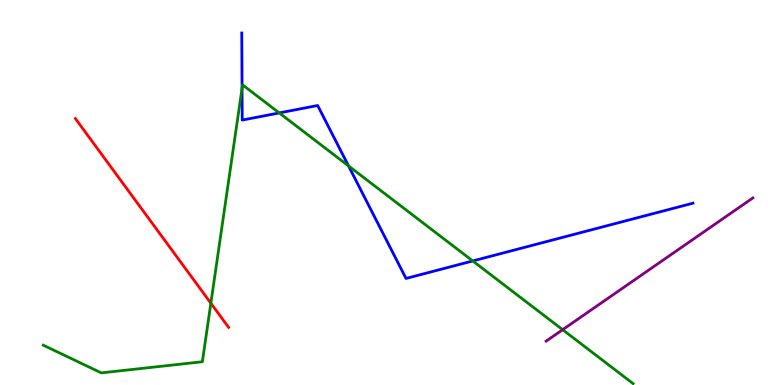[{'lines': ['blue', 'red'], 'intersections': []}, {'lines': ['green', 'red'], 'intersections': [{'x': 2.72, 'y': 2.12}]}, {'lines': ['purple', 'red'], 'intersections': []}, {'lines': ['blue', 'green'], 'intersections': [{'x': 3.12, 'y': 7.71}, {'x': 3.6, 'y': 7.07}, {'x': 4.5, 'y': 5.69}, {'x': 6.1, 'y': 3.22}]}, {'lines': ['blue', 'purple'], 'intersections': []}, {'lines': ['green', 'purple'], 'intersections': [{'x': 7.26, 'y': 1.44}]}]